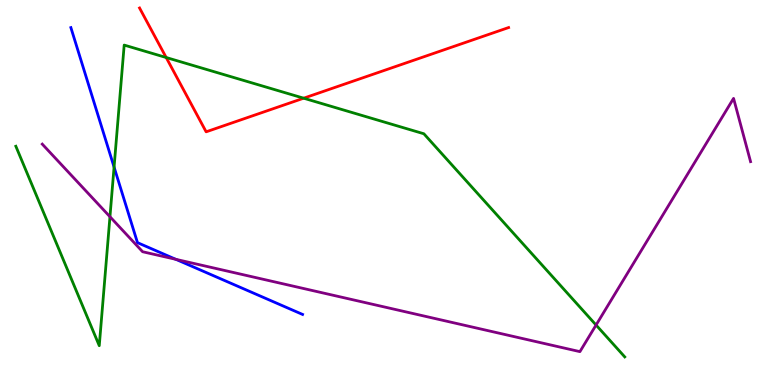[{'lines': ['blue', 'red'], 'intersections': []}, {'lines': ['green', 'red'], 'intersections': [{'x': 2.14, 'y': 8.51}, {'x': 3.92, 'y': 7.45}]}, {'lines': ['purple', 'red'], 'intersections': []}, {'lines': ['blue', 'green'], 'intersections': [{'x': 1.47, 'y': 5.66}]}, {'lines': ['blue', 'purple'], 'intersections': [{'x': 2.27, 'y': 3.26}]}, {'lines': ['green', 'purple'], 'intersections': [{'x': 1.42, 'y': 4.37}, {'x': 7.69, 'y': 1.56}]}]